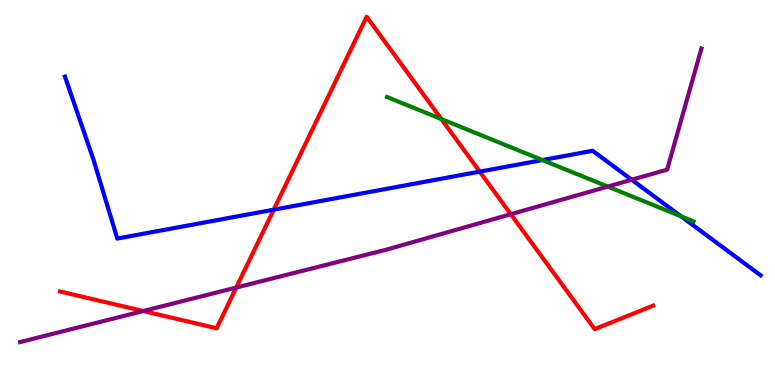[{'lines': ['blue', 'red'], 'intersections': [{'x': 3.53, 'y': 4.55}, {'x': 6.19, 'y': 5.54}]}, {'lines': ['green', 'red'], 'intersections': [{'x': 5.69, 'y': 6.91}]}, {'lines': ['purple', 'red'], 'intersections': [{'x': 1.85, 'y': 1.92}, {'x': 3.05, 'y': 2.53}, {'x': 6.59, 'y': 4.44}]}, {'lines': ['blue', 'green'], 'intersections': [{'x': 7.0, 'y': 5.84}, {'x': 8.79, 'y': 4.38}]}, {'lines': ['blue', 'purple'], 'intersections': [{'x': 8.15, 'y': 5.33}]}, {'lines': ['green', 'purple'], 'intersections': [{'x': 7.84, 'y': 5.15}]}]